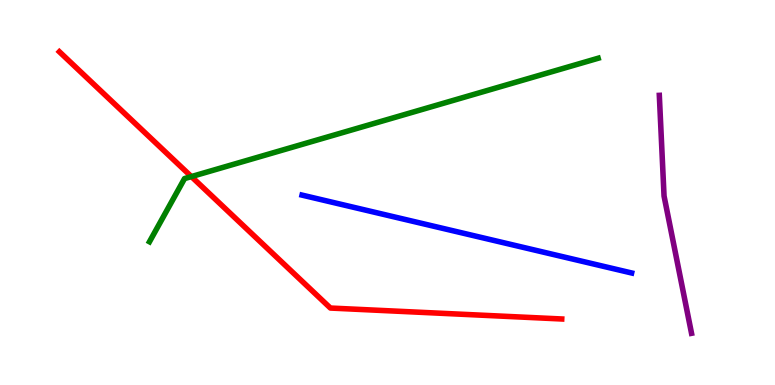[{'lines': ['blue', 'red'], 'intersections': []}, {'lines': ['green', 'red'], 'intersections': [{'x': 2.47, 'y': 5.41}]}, {'lines': ['purple', 'red'], 'intersections': []}, {'lines': ['blue', 'green'], 'intersections': []}, {'lines': ['blue', 'purple'], 'intersections': []}, {'lines': ['green', 'purple'], 'intersections': []}]